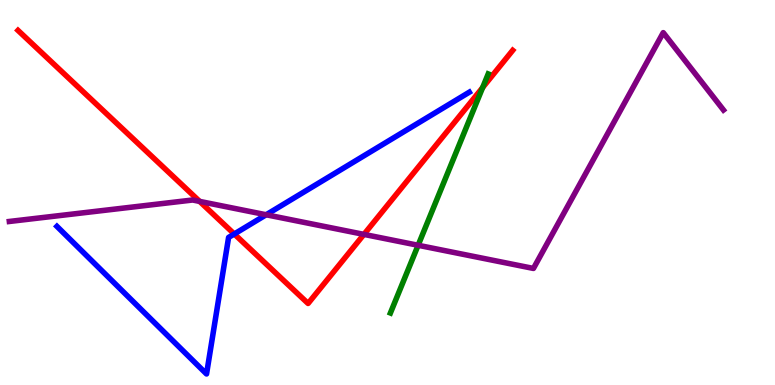[{'lines': ['blue', 'red'], 'intersections': [{'x': 3.02, 'y': 3.92}]}, {'lines': ['green', 'red'], 'intersections': [{'x': 6.23, 'y': 7.73}]}, {'lines': ['purple', 'red'], 'intersections': [{'x': 2.58, 'y': 4.77}, {'x': 4.7, 'y': 3.91}]}, {'lines': ['blue', 'green'], 'intersections': []}, {'lines': ['blue', 'purple'], 'intersections': [{'x': 3.43, 'y': 4.42}]}, {'lines': ['green', 'purple'], 'intersections': [{'x': 5.4, 'y': 3.63}]}]